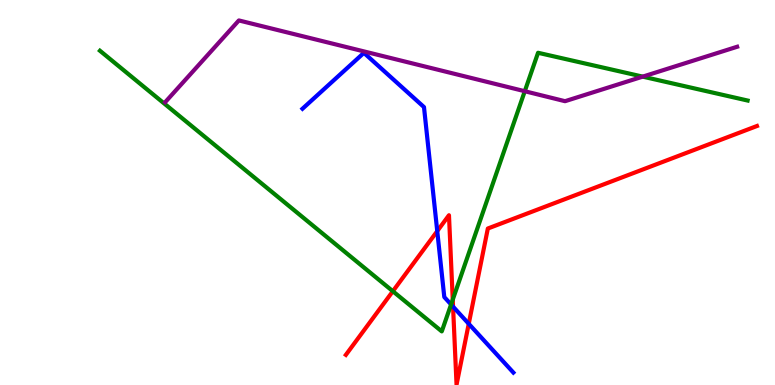[{'lines': ['blue', 'red'], 'intersections': [{'x': 5.64, 'y': 4.0}, {'x': 5.85, 'y': 2.03}, {'x': 6.05, 'y': 1.59}]}, {'lines': ['green', 'red'], 'intersections': [{'x': 5.07, 'y': 2.44}, {'x': 5.84, 'y': 2.22}]}, {'lines': ['purple', 'red'], 'intersections': []}, {'lines': ['blue', 'green'], 'intersections': [{'x': 5.82, 'y': 2.09}]}, {'lines': ['blue', 'purple'], 'intersections': []}, {'lines': ['green', 'purple'], 'intersections': [{'x': 6.77, 'y': 7.63}, {'x': 8.29, 'y': 8.01}]}]